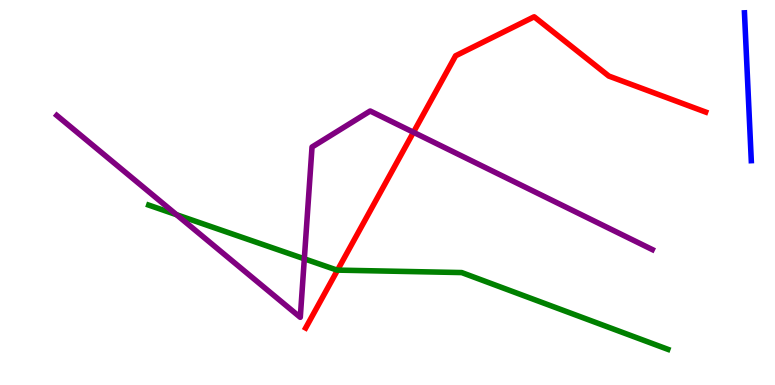[{'lines': ['blue', 'red'], 'intersections': []}, {'lines': ['green', 'red'], 'intersections': [{'x': 4.36, 'y': 2.98}]}, {'lines': ['purple', 'red'], 'intersections': [{'x': 5.34, 'y': 6.56}]}, {'lines': ['blue', 'green'], 'intersections': []}, {'lines': ['blue', 'purple'], 'intersections': []}, {'lines': ['green', 'purple'], 'intersections': [{'x': 2.28, 'y': 4.42}, {'x': 3.93, 'y': 3.28}]}]